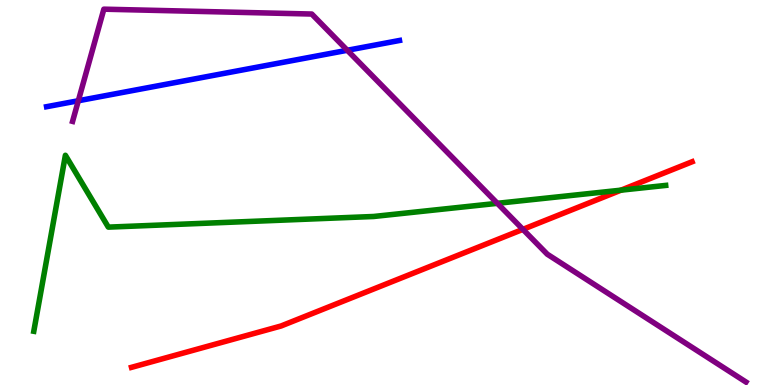[{'lines': ['blue', 'red'], 'intersections': []}, {'lines': ['green', 'red'], 'intersections': [{'x': 8.01, 'y': 5.06}]}, {'lines': ['purple', 'red'], 'intersections': [{'x': 6.75, 'y': 4.04}]}, {'lines': ['blue', 'green'], 'intersections': []}, {'lines': ['blue', 'purple'], 'intersections': [{'x': 1.01, 'y': 7.38}, {'x': 4.48, 'y': 8.69}]}, {'lines': ['green', 'purple'], 'intersections': [{'x': 6.42, 'y': 4.72}]}]